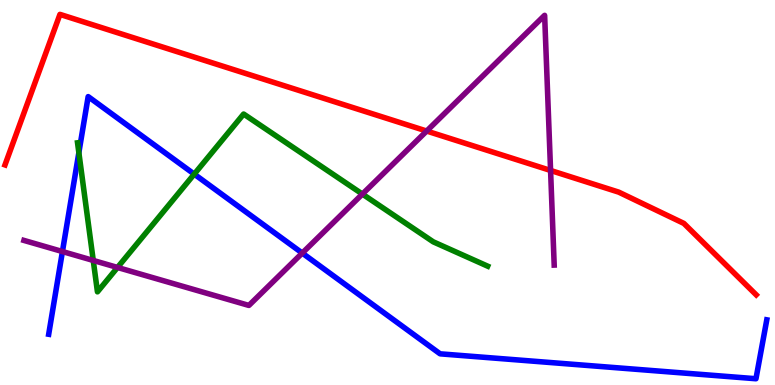[{'lines': ['blue', 'red'], 'intersections': []}, {'lines': ['green', 'red'], 'intersections': []}, {'lines': ['purple', 'red'], 'intersections': [{'x': 5.51, 'y': 6.6}, {'x': 7.1, 'y': 5.57}]}, {'lines': ['blue', 'green'], 'intersections': [{'x': 1.02, 'y': 6.03}, {'x': 2.51, 'y': 5.48}]}, {'lines': ['blue', 'purple'], 'intersections': [{'x': 0.806, 'y': 3.47}, {'x': 3.9, 'y': 3.43}]}, {'lines': ['green', 'purple'], 'intersections': [{'x': 1.2, 'y': 3.24}, {'x': 1.52, 'y': 3.05}, {'x': 4.68, 'y': 4.96}]}]